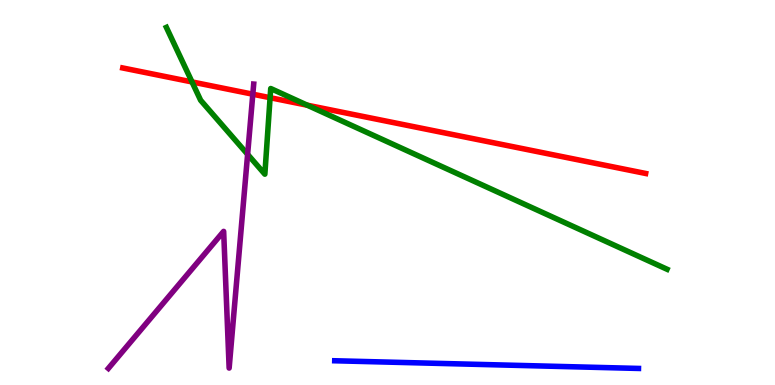[{'lines': ['blue', 'red'], 'intersections': []}, {'lines': ['green', 'red'], 'intersections': [{'x': 2.48, 'y': 7.87}, {'x': 3.49, 'y': 7.46}, {'x': 3.96, 'y': 7.27}]}, {'lines': ['purple', 'red'], 'intersections': [{'x': 3.26, 'y': 7.55}]}, {'lines': ['blue', 'green'], 'intersections': []}, {'lines': ['blue', 'purple'], 'intersections': []}, {'lines': ['green', 'purple'], 'intersections': [{'x': 3.2, 'y': 5.99}]}]